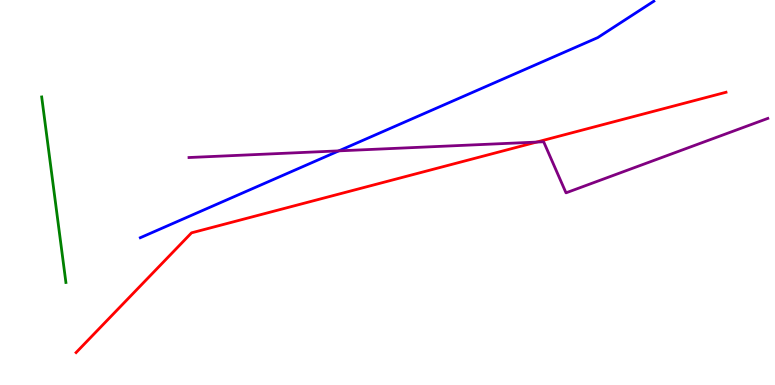[{'lines': ['blue', 'red'], 'intersections': []}, {'lines': ['green', 'red'], 'intersections': []}, {'lines': ['purple', 'red'], 'intersections': [{'x': 6.92, 'y': 6.31}]}, {'lines': ['blue', 'green'], 'intersections': []}, {'lines': ['blue', 'purple'], 'intersections': [{'x': 4.37, 'y': 6.08}]}, {'lines': ['green', 'purple'], 'intersections': []}]